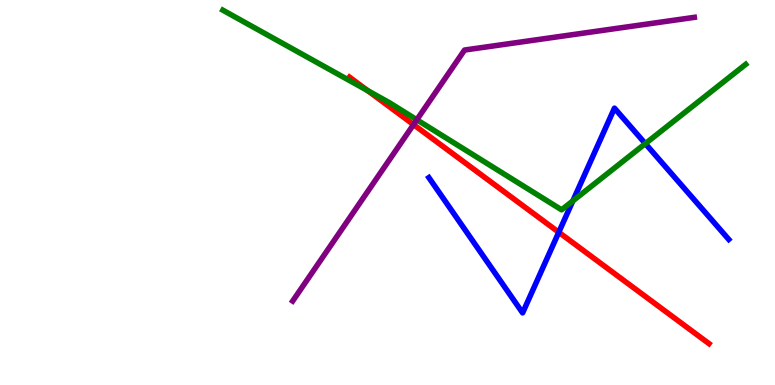[{'lines': ['blue', 'red'], 'intersections': [{'x': 7.21, 'y': 3.97}]}, {'lines': ['green', 'red'], 'intersections': [{'x': 4.74, 'y': 7.65}]}, {'lines': ['purple', 'red'], 'intersections': [{'x': 5.34, 'y': 6.76}]}, {'lines': ['blue', 'green'], 'intersections': [{'x': 7.39, 'y': 4.78}, {'x': 8.33, 'y': 6.27}]}, {'lines': ['blue', 'purple'], 'intersections': []}, {'lines': ['green', 'purple'], 'intersections': [{'x': 5.38, 'y': 6.89}]}]